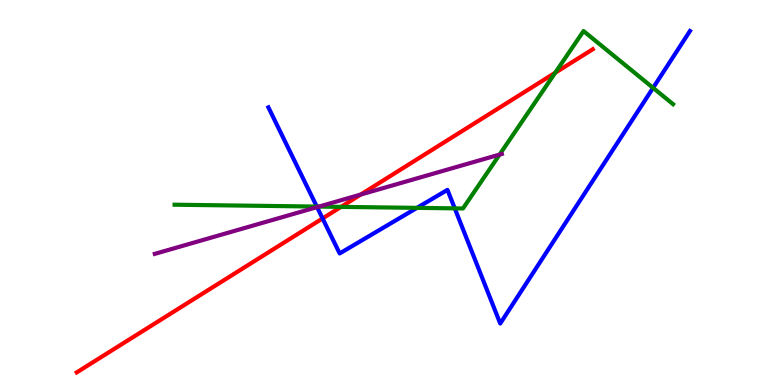[{'lines': ['blue', 'red'], 'intersections': [{'x': 4.16, 'y': 4.33}]}, {'lines': ['green', 'red'], 'intersections': [{'x': 4.4, 'y': 4.63}, {'x': 7.16, 'y': 8.11}]}, {'lines': ['purple', 'red'], 'intersections': [{'x': 4.65, 'y': 4.95}]}, {'lines': ['blue', 'green'], 'intersections': [{'x': 4.09, 'y': 4.63}, {'x': 5.38, 'y': 4.6}, {'x': 5.87, 'y': 4.59}, {'x': 8.43, 'y': 7.72}]}, {'lines': ['blue', 'purple'], 'intersections': [{'x': 4.09, 'y': 4.62}]}, {'lines': ['green', 'purple'], 'intersections': [{'x': 4.12, 'y': 4.63}, {'x': 6.45, 'y': 5.99}]}]